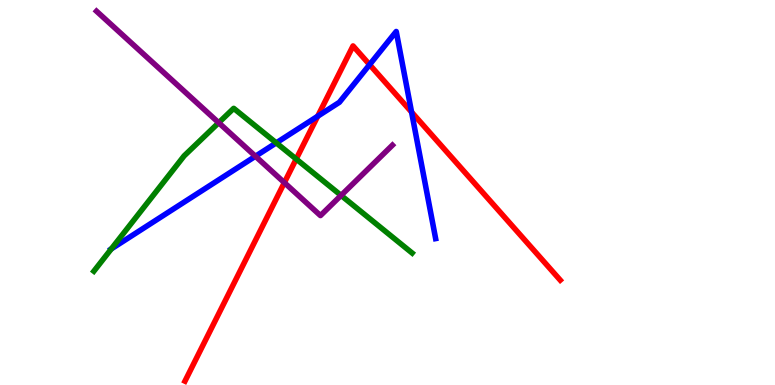[{'lines': ['blue', 'red'], 'intersections': [{'x': 4.1, 'y': 6.98}, {'x': 4.77, 'y': 8.32}, {'x': 5.31, 'y': 7.09}]}, {'lines': ['green', 'red'], 'intersections': [{'x': 3.82, 'y': 5.87}]}, {'lines': ['purple', 'red'], 'intersections': [{'x': 3.67, 'y': 5.26}]}, {'lines': ['blue', 'green'], 'intersections': [{'x': 1.44, 'y': 3.53}, {'x': 3.56, 'y': 6.29}]}, {'lines': ['blue', 'purple'], 'intersections': [{'x': 3.3, 'y': 5.94}]}, {'lines': ['green', 'purple'], 'intersections': [{'x': 2.82, 'y': 6.81}, {'x': 4.4, 'y': 4.92}]}]